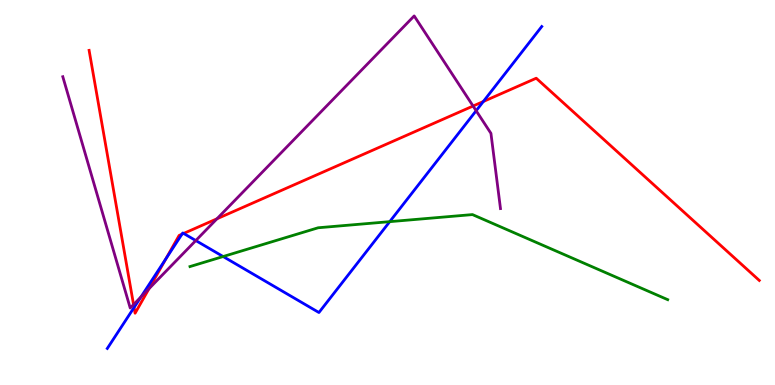[{'lines': ['blue', 'red'], 'intersections': [{'x': 1.73, 'y': 2.01}, {'x': 2.14, 'y': 3.28}, {'x': 2.35, 'y': 3.92}, {'x': 2.37, 'y': 3.94}, {'x': 6.24, 'y': 7.36}]}, {'lines': ['green', 'red'], 'intersections': []}, {'lines': ['purple', 'red'], 'intersections': [{'x': 1.72, 'y': 2.09}, {'x': 1.92, 'y': 2.5}, {'x': 2.8, 'y': 4.32}, {'x': 6.1, 'y': 7.25}]}, {'lines': ['blue', 'green'], 'intersections': [{'x': 2.88, 'y': 3.34}, {'x': 5.03, 'y': 4.24}]}, {'lines': ['blue', 'purple'], 'intersections': [{'x': 1.82, 'y': 2.29}, {'x': 2.53, 'y': 3.75}, {'x': 6.14, 'y': 7.12}]}, {'lines': ['green', 'purple'], 'intersections': []}]